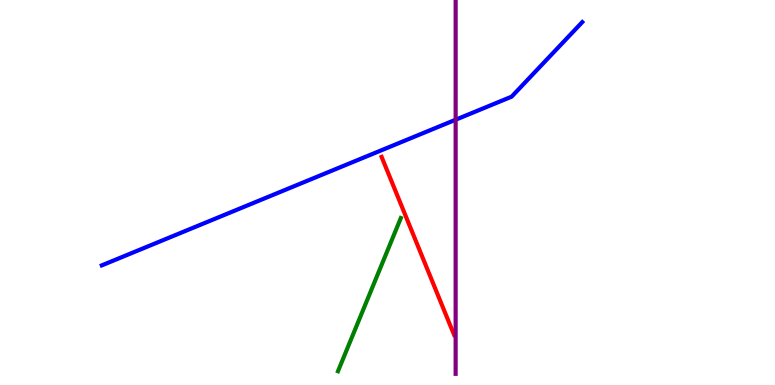[{'lines': ['blue', 'red'], 'intersections': []}, {'lines': ['green', 'red'], 'intersections': []}, {'lines': ['purple', 'red'], 'intersections': []}, {'lines': ['blue', 'green'], 'intersections': []}, {'lines': ['blue', 'purple'], 'intersections': [{'x': 5.88, 'y': 6.89}]}, {'lines': ['green', 'purple'], 'intersections': []}]